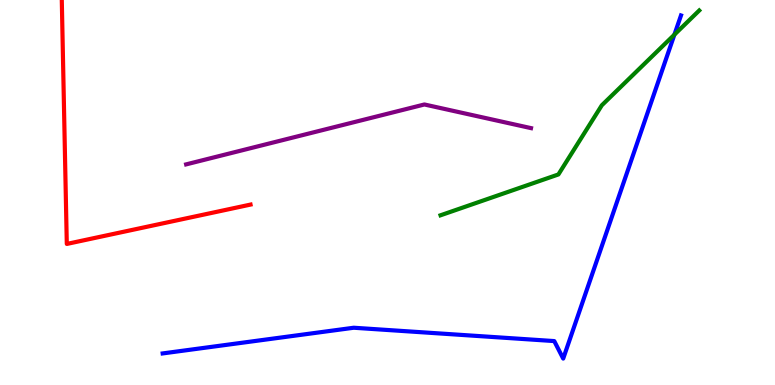[{'lines': ['blue', 'red'], 'intersections': []}, {'lines': ['green', 'red'], 'intersections': []}, {'lines': ['purple', 'red'], 'intersections': []}, {'lines': ['blue', 'green'], 'intersections': [{'x': 8.7, 'y': 9.1}]}, {'lines': ['blue', 'purple'], 'intersections': []}, {'lines': ['green', 'purple'], 'intersections': []}]